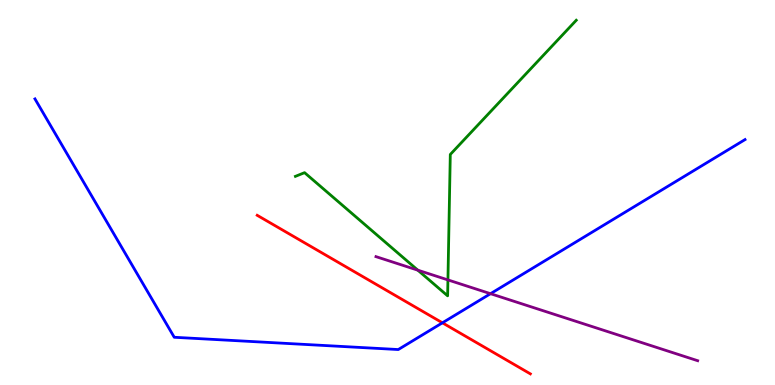[{'lines': ['blue', 'red'], 'intersections': [{'x': 5.71, 'y': 1.62}]}, {'lines': ['green', 'red'], 'intersections': []}, {'lines': ['purple', 'red'], 'intersections': []}, {'lines': ['blue', 'green'], 'intersections': []}, {'lines': ['blue', 'purple'], 'intersections': [{'x': 6.33, 'y': 2.37}]}, {'lines': ['green', 'purple'], 'intersections': [{'x': 5.39, 'y': 2.98}, {'x': 5.78, 'y': 2.73}]}]